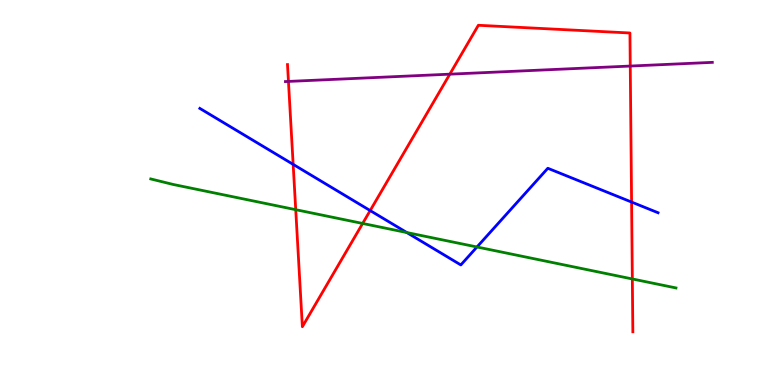[{'lines': ['blue', 'red'], 'intersections': [{'x': 3.78, 'y': 5.73}, {'x': 4.78, 'y': 4.53}, {'x': 8.15, 'y': 4.75}]}, {'lines': ['green', 'red'], 'intersections': [{'x': 3.82, 'y': 4.55}, {'x': 4.68, 'y': 4.2}, {'x': 8.16, 'y': 2.75}]}, {'lines': ['purple', 'red'], 'intersections': [{'x': 3.72, 'y': 7.89}, {'x': 5.8, 'y': 8.07}, {'x': 8.13, 'y': 8.28}]}, {'lines': ['blue', 'green'], 'intersections': [{'x': 5.25, 'y': 3.96}, {'x': 6.15, 'y': 3.58}]}, {'lines': ['blue', 'purple'], 'intersections': []}, {'lines': ['green', 'purple'], 'intersections': []}]